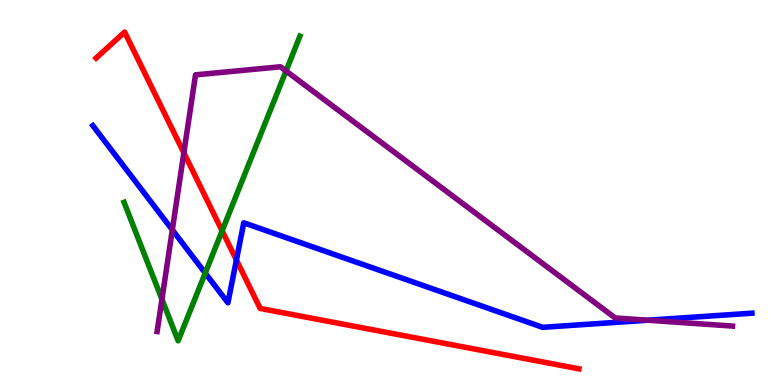[{'lines': ['blue', 'red'], 'intersections': [{'x': 3.05, 'y': 3.25}]}, {'lines': ['green', 'red'], 'intersections': [{'x': 2.87, 'y': 4.0}]}, {'lines': ['purple', 'red'], 'intersections': [{'x': 2.37, 'y': 6.03}]}, {'lines': ['blue', 'green'], 'intersections': [{'x': 2.65, 'y': 2.91}]}, {'lines': ['blue', 'purple'], 'intersections': [{'x': 2.22, 'y': 4.03}, {'x': 8.36, 'y': 1.68}]}, {'lines': ['green', 'purple'], 'intersections': [{'x': 2.09, 'y': 2.23}, {'x': 3.69, 'y': 8.16}]}]